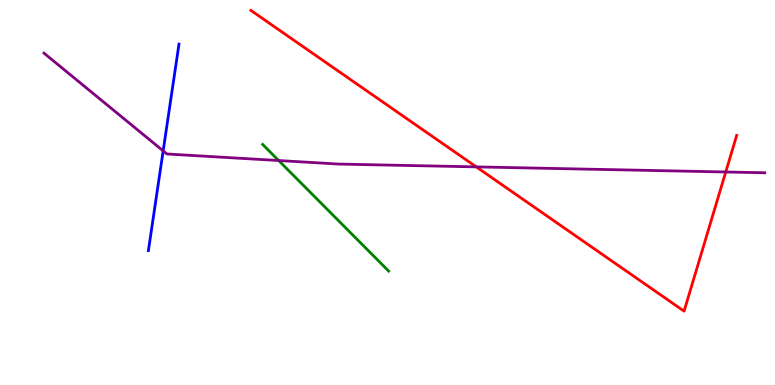[{'lines': ['blue', 'red'], 'intersections': []}, {'lines': ['green', 'red'], 'intersections': []}, {'lines': ['purple', 'red'], 'intersections': [{'x': 6.15, 'y': 5.67}, {'x': 9.36, 'y': 5.53}]}, {'lines': ['blue', 'green'], 'intersections': []}, {'lines': ['blue', 'purple'], 'intersections': [{'x': 2.11, 'y': 6.08}]}, {'lines': ['green', 'purple'], 'intersections': [{'x': 3.6, 'y': 5.83}]}]